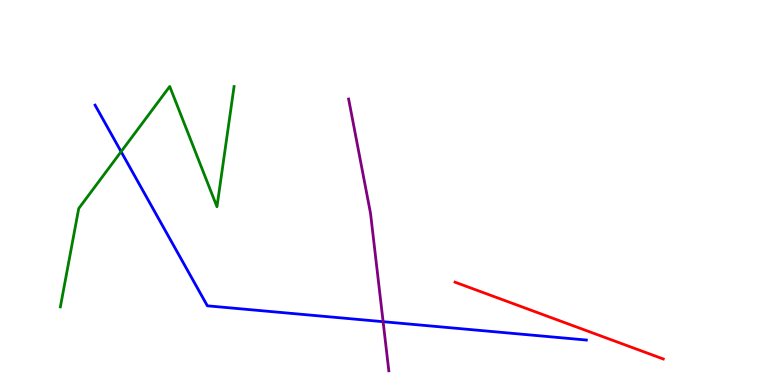[{'lines': ['blue', 'red'], 'intersections': []}, {'lines': ['green', 'red'], 'intersections': []}, {'lines': ['purple', 'red'], 'intersections': []}, {'lines': ['blue', 'green'], 'intersections': [{'x': 1.56, 'y': 6.06}]}, {'lines': ['blue', 'purple'], 'intersections': [{'x': 4.94, 'y': 1.64}]}, {'lines': ['green', 'purple'], 'intersections': []}]